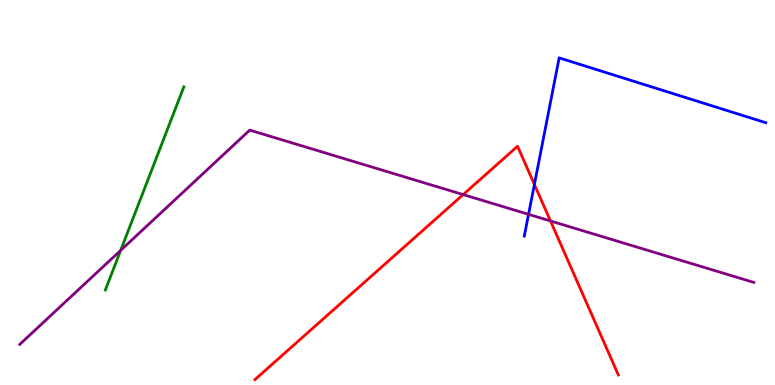[{'lines': ['blue', 'red'], 'intersections': [{'x': 6.9, 'y': 5.21}]}, {'lines': ['green', 'red'], 'intersections': []}, {'lines': ['purple', 'red'], 'intersections': [{'x': 5.98, 'y': 4.95}, {'x': 7.1, 'y': 4.26}]}, {'lines': ['blue', 'green'], 'intersections': []}, {'lines': ['blue', 'purple'], 'intersections': [{'x': 6.82, 'y': 4.43}]}, {'lines': ['green', 'purple'], 'intersections': [{'x': 1.56, 'y': 3.5}]}]